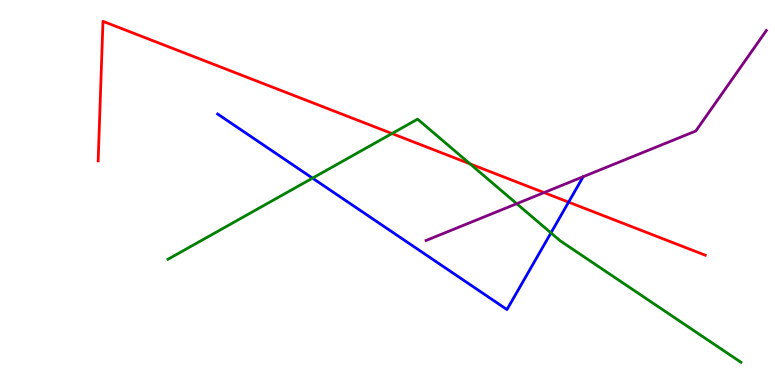[{'lines': ['blue', 'red'], 'intersections': [{'x': 7.34, 'y': 4.75}]}, {'lines': ['green', 'red'], 'intersections': [{'x': 5.06, 'y': 6.53}, {'x': 6.06, 'y': 5.74}]}, {'lines': ['purple', 'red'], 'intersections': [{'x': 7.02, 'y': 5.0}]}, {'lines': ['blue', 'green'], 'intersections': [{'x': 4.03, 'y': 5.37}, {'x': 7.11, 'y': 3.95}]}, {'lines': ['blue', 'purple'], 'intersections': []}, {'lines': ['green', 'purple'], 'intersections': [{'x': 6.67, 'y': 4.71}]}]